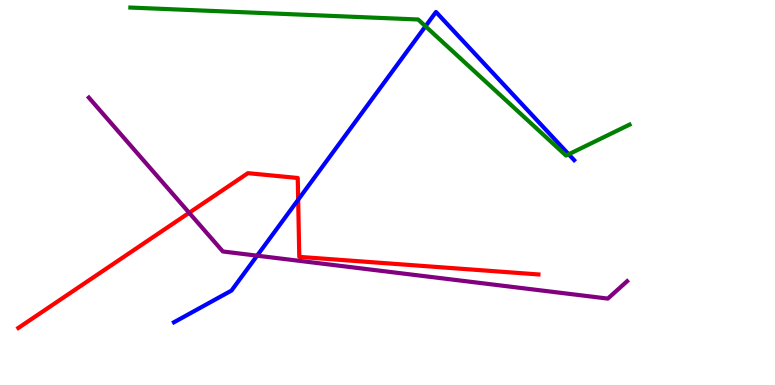[{'lines': ['blue', 'red'], 'intersections': [{'x': 3.85, 'y': 4.81}]}, {'lines': ['green', 'red'], 'intersections': []}, {'lines': ['purple', 'red'], 'intersections': [{'x': 2.44, 'y': 4.47}]}, {'lines': ['blue', 'green'], 'intersections': [{'x': 5.49, 'y': 9.32}, {'x': 7.34, 'y': 5.99}]}, {'lines': ['blue', 'purple'], 'intersections': [{'x': 3.32, 'y': 3.36}]}, {'lines': ['green', 'purple'], 'intersections': []}]